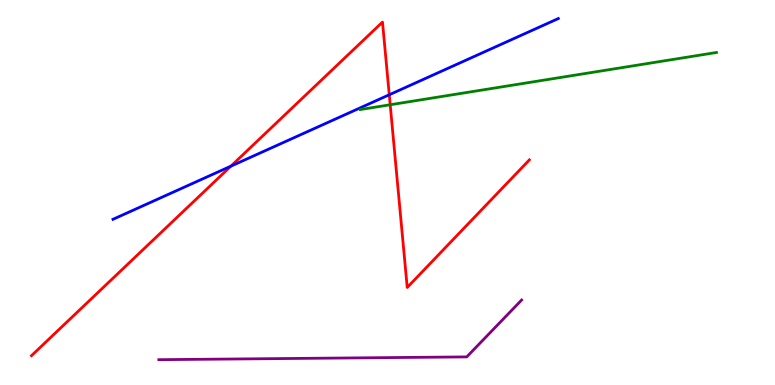[{'lines': ['blue', 'red'], 'intersections': [{'x': 2.98, 'y': 5.68}, {'x': 5.02, 'y': 7.54}]}, {'lines': ['green', 'red'], 'intersections': [{'x': 5.03, 'y': 7.28}]}, {'lines': ['purple', 'red'], 'intersections': []}, {'lines': ['blue', 'green'], 'intersections': []}, {'lines': ['blue', 'purple'], 'intersections': []}, {'lines': ['green', 'purple'], 'intersections': []}]